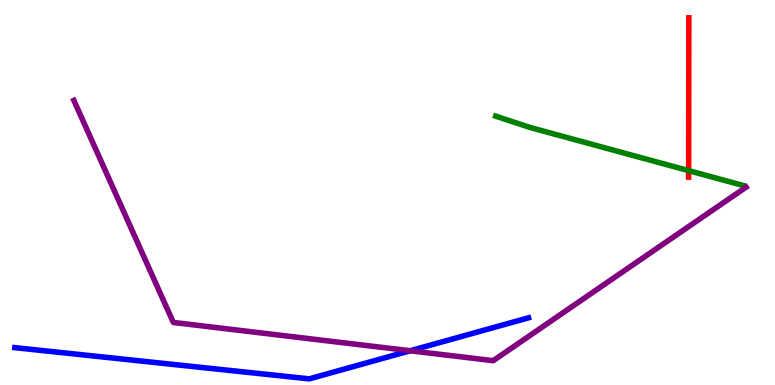[{'lines': ['blue', 'red'], 'intersections': []}, {'lines': ['green', 'red'], 'intersections': [{'x': 8.89, 'y': 5.57}]}, {'lines': ['purple', 'red'], 'intersections': []}, {'lines': ['blue', 'green'], 'intersections': []}, {'lines': ['blue', 'purple'], 'intersections': [{'x': 5.29, 'y': 0.889}]}, {'lines': ['green', 'purple'], 'intersections': []}]